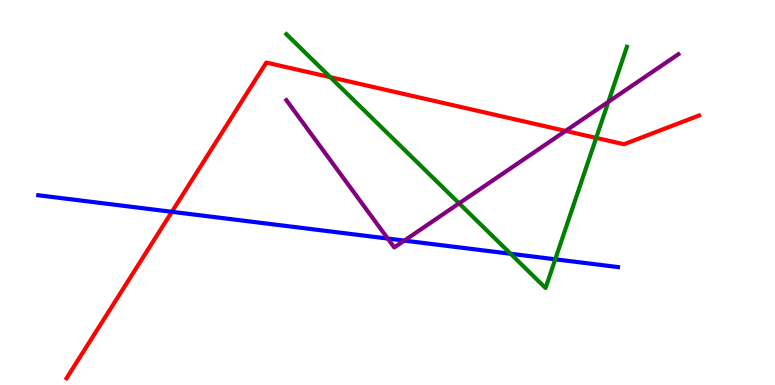[{'lines': ['blue', 'red'], 'intersections': [{'x': 2.22, 'y': 4.5}]}, {'lines': ['green', 'red'], 'intersections': [{'x': 4.26, 'y': 8.0}, {'x': 7.69, 'y': 6.42}]}, {'lines': ['purple', 'red'], 'intersections': [{'x': 7.3, 'y': 6.6}]}, {'lines': ['blue', 'green'], 'intersections': [{'x': 6.59, 'y': 3.41}, {'x': 7.16, 'y': 3.26}]}, {'lines': ['blue', 'purple'], 'intersections': [{'x': 5.0, 'y': 3.8}, {'x': 5.22, 'y': 3.75}]}, {'lines': ['green', 'purple'], 'intersections': [{'x': 5.92, 'y': 4.72}, {'x': 7.85, 'y': 7.35}]}]